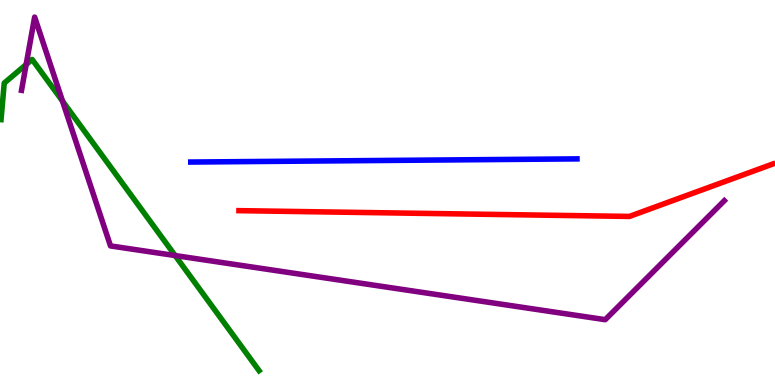[{'lines': ['blue', 'red'], 'intersections': []}, {'lines': ['green', 'red'], 'intersections': []}, {'lines': ['purple', 'red'], 'intersections': []}, {'lines': ['blue', 'green'], 'intersections': []}, {'lines': ['blue', 'purple'], 'intersections': []}, {'lines': ['green', 'purple'], 'intersections': [{'x': 0.337, 'y': 8.32}, {'x': 0.806, 'y': 7.38}, {'x': 2.26, 'y': 3.36}]}]